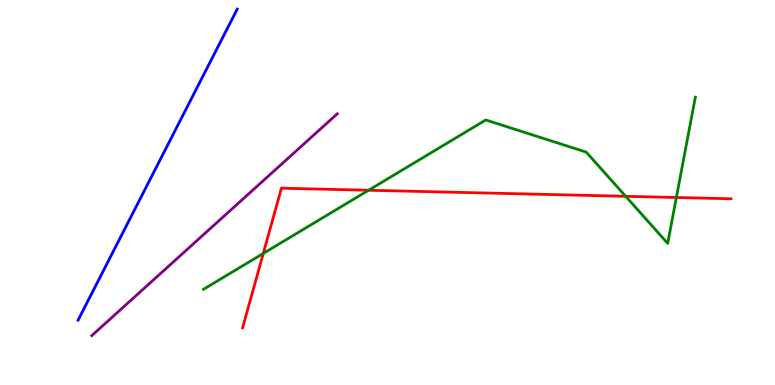[{'lines': ['blue', 'red'], 'intersections': []}, {'lines': ['green', 'red'], 'intersections': [{'x': 3.4, 'y': 3.42}, {'x': 4.76, 'y': 5.06}, {'x': 8.07, 'y': 4.9}, {'x': 8.73, 'y': 4.87}]}, {'lines': ['purple', 'red'], 'intersections': []}, {'lines': ['blue', 'green'], 'intersections': []}, {'lines': ['blue', 'purple'], 'intersections': []}, {'lines': ['green', 'purple'], 'intersections': []}]